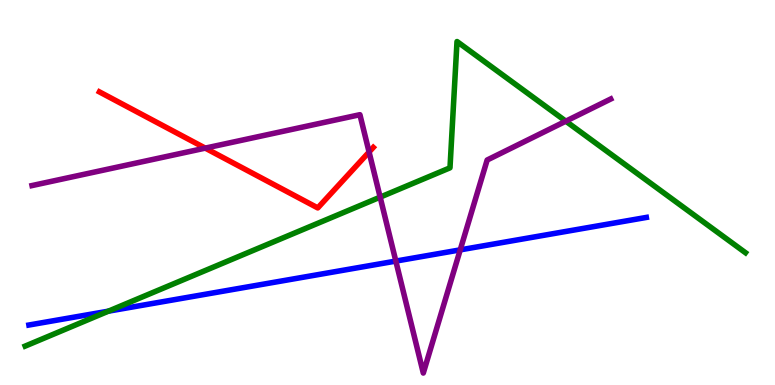[{'lines': ['blue', 'red'], 'intersections': []}, {'lines': ['green', 'red'], 'intersections': []}, {'lines': ['purple', 'red'], 'intersections': [{'x': 2.65, 'y': 6.15}, {'x': 4.76, 'y': 6.05}]}, {'lines': ['blue', 'green'], 'intersections': [{'x': 1.4, 'y': 1.92}]}, {'lines': ['blue', 'purple'], 'intersections': [{'x': 5.11, 'y': 3.22}, {'x': 5.94, 'y': 3.51}]}, {'lines': ['green', 'purple'], 'intersections': [{'x': 4.91, 'y': 4.88}, {'x': 7.3, 'y': 6.85}]}]